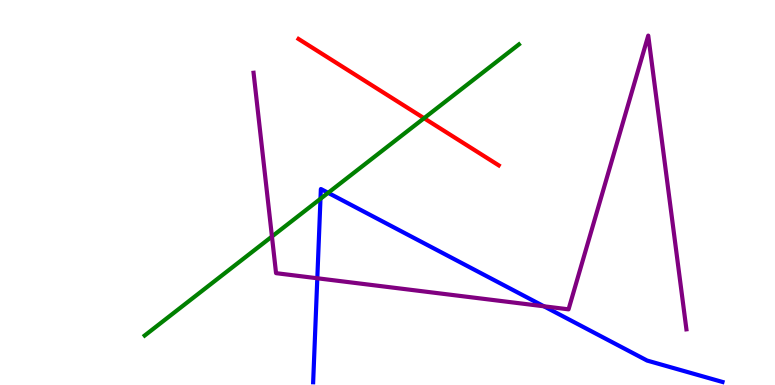[{'lines': ['blue', 'red'], 'intersections': []}, {'lines': ['green', 'red'], 'intersections': [{'x': 5.47, 'y': 6.93}]}, {'lines': ['purple', 'red'], 'intersections': []}, {'lines': ['blue', 'green'], 'intersections': [{'x': 4.14, 'y': 4.84}, {'x': 4.23, 'y': 4.99}]}, {'lines': ['blue', 'purple'], 'intersections': [{'x': 4.09, 'y': 2.77}, {'x': 7.02, 'y': 2.04}]}, {'lines': ['green', 'purple'], 'intersections': [{'x': 3.51, 'y': 3.86}]}]